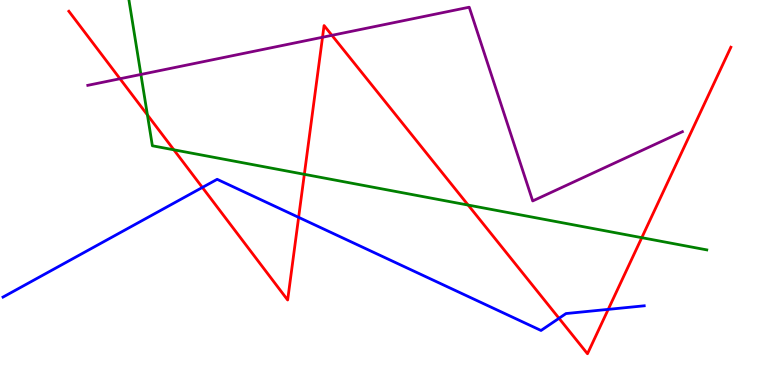[{'lines': ['blue', 'red'], 'intersections': [{'x': 2.61, 'y': 5.13}, {'x': 3.85, 'y': 4.35}, {'x': 7.21, 'y': 1.73}, {'x': 7.85, 'y': 1.96}]}, {'lines': ['green', 'red'], 'intersections': [{'x': 1.9, 'y': 7.01}, {'x': 2.24, 'y': 6.11}, {'x': 3.93, 'y': 5.47}, {'x': 6.04, 'y': 4.67}, {'x': 8.28, 'y': 3.83}]}, {'lines': ['purple', 'red'], 'intersections': [{'x': 1.55, 'y': 7.95}, {'x': 4.16, 'y': 9.03}, {'x': 4.28, 'y': 9.08}]}, {'lines': ['blue', 'green'], 'intersections': []}, {'lines': ['blue', 'purple'], 'intersections': []}, {'lines': ['green', 'purple'], 'intersections': [{'x': 1.82, 'y': 8.07}]}]